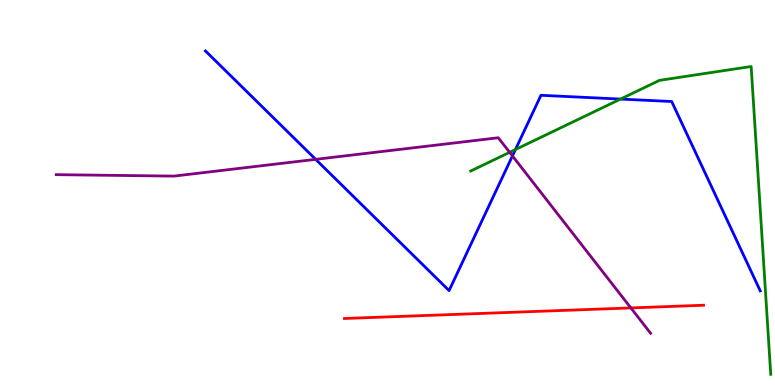[{'lines': ['blue', 'red'], 'intersections': []}, {'lines': ['green', 'red'], 'intersections': []}, {'lines': ['purple', 'red'], 'intersections': [{'x': 8.14, 'y': 2.0}]}, {'lines': ['blue', 'green'], 'intersections': [{'x': 6.65, 'y': 6.12}, {'x': 8.01, 'y': 7.43}]}, {'lines': ['blue', 'purple'], 'intersections': [{'x': 4.07, 'y': 5.86}, {'x': 6.61, 'y': 5.95}]}, {'lines': ['green', 'purple'], 'intersections': [{'x': 6.58, 'y': 6.04}]}]